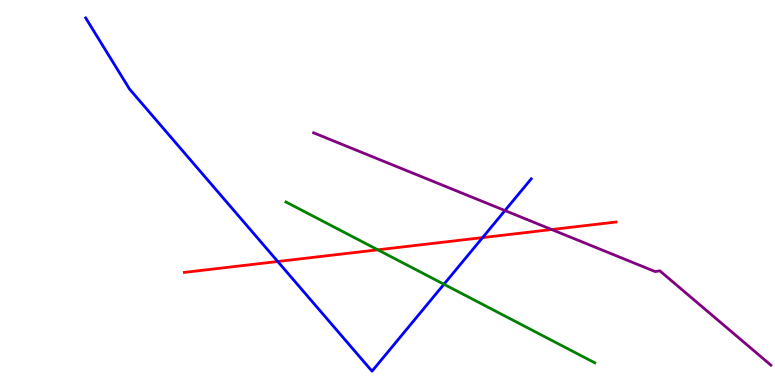[{'lines': ['blue', 'red'], 'intersections': [{'x': 3.58, 'y': 3.21}, {'x': 6.23, 'y': 3.83}]}, {'lines': ['green', 'red'], 'intersections': [{'x': 4.87, 'y': 3.51}]}, {'lines': ['purple', 'red'], 'intersections': [{'x': 7.12, 'y': 4.04}]}, {'lines': ['blue', 'green'], 'intersections': [{'x': 5.73, 'y': 2.62}]}, {'lines': ['blue', 'purple'], 'intersections': [{'x': 6.52, 'y': 4.53}]}, {'lines': ['green', 'purple'], 'intersections': []}]